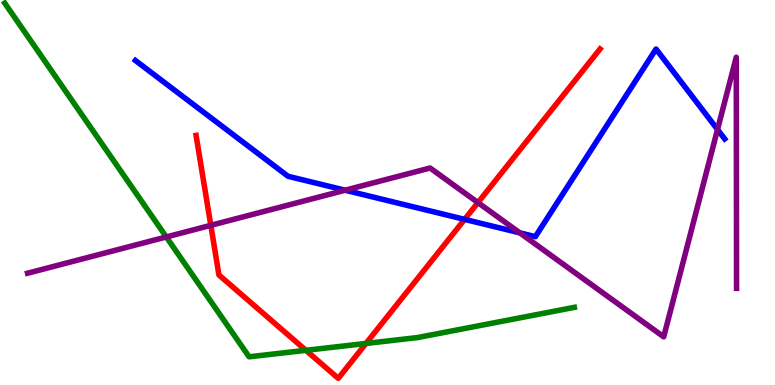[{'lines': ['blue', 'red'], 'intersections': [{'x': 6.0, 'y': 4.3}]}, {'lines': ['green', 'red'], 'intersections': [{'x': 3.95, 'y': 0.901}, {'x': 4.72, 'y': 1.08}]}, {'lines': ['purple', 'red'], 'intersections': [{'x': 2.72, 'y': 4.15}, {'x': 6.17, 'y': 4.74}]}, {'lines': ['blue', 'green'], 'intersections': []}, {'lines': ['blue', 'purple'], 'intersections': [{'x': 4.45, 'y': 5.06}, {'x': 6.71, 'y': 3.95}, {'x': 9.26, 'y': 6.64}]}, {'lines': ['green', 'purple'], 'intersections': [{'x': 2.15, 'y': 3.85}]}]